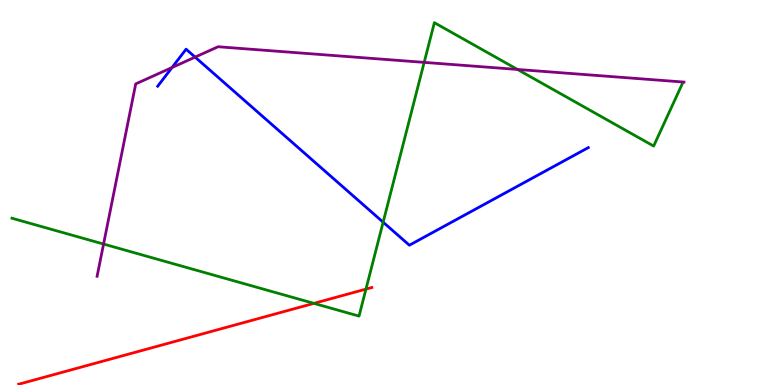[{'lines': ['blue', 'red'], 'intersections': []}, {'lines': ['green', 'red'], 'intersections': [{'x': 4.05, 'y': 2.12}, {'x': 4.72, 'y': 2.49}]}, {'lines': ['purple', 'red'], 'intersections': []}, {'lines': ['blue', 'green'], 'intersections': [{'x': 4.94, 'y': 4.23}]}, {'lines': ['blue', 'purple'], 'intersections': [{'x': 2.22, 'y': 8.25}, {'x': 2.52, 'y': 8.52}]}, {'lines': ['green', 'purple'], 'intersections': [{'x': 1.34, 'y': 3.66}, {'x': 5.47, 'y': 8.38}, {'x': 6.68, 'y': 8.2}]}]